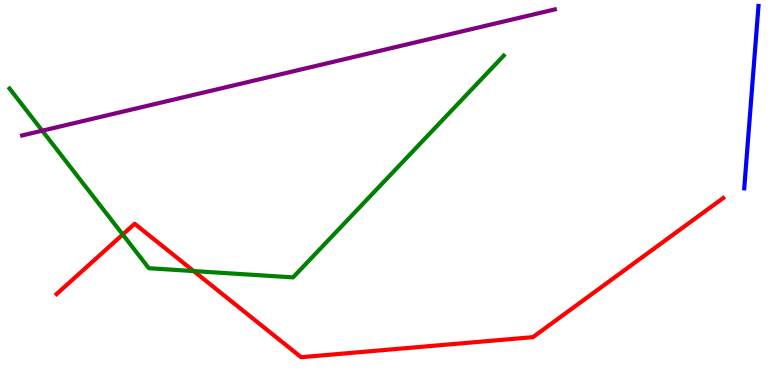[{'lines': ['blue', 'red'], 'intersections': []}, {'lines': ['green', 'red'], 'intersections': [{'x': 1.58, 'y': 3.91}, {'x': 2.5, 'y': 2.96}]}, {'lines': ['purple', 'red'], 'intersections': []}, {'lines': ['blue', 'green'], 'intersections': []}, {'lines': ['blue', 'purple'], 'intersections': []}, {'lines': ['green', 'purple'], 'intersections': [{'x': 0.545, 'y': 6.61}]}]